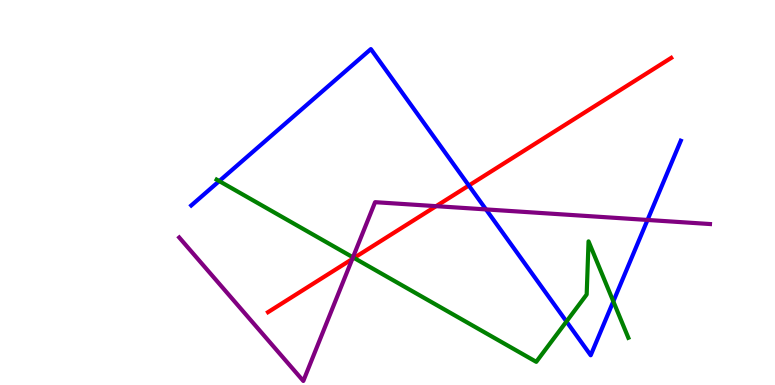[{'lines': ['blue', 'red'], 'intersections': [{'x': 6.05, 'y': 5.18}]}, {'lines': ['green', 'red'], 'intersections': [{'x': 4.57, 'y': 3.3}]}, {'lines': ['purple', 'red'], 'intersections': [{'x': 4.55, 'y': 3.27}, {'x': 5.63, 'y': 4.65}]}, {'lines': ['blue', 'green'], 'intersections': [{'x': 2.83, 'y': 5.3}, {'x': 7.31, 'y': 1.65}, {'x': 7.91, 'y': 2.17}]}, {'lines': ['blue', 'purple'], 'intersections': [{'x': 6.27, 'y': 4.56}, {'x': 8.36, 'y': 4.29}]}, {'lines': ['green', 'purple'], 'intersections': [{'x': 4.55, 'y': 3.32}]}]